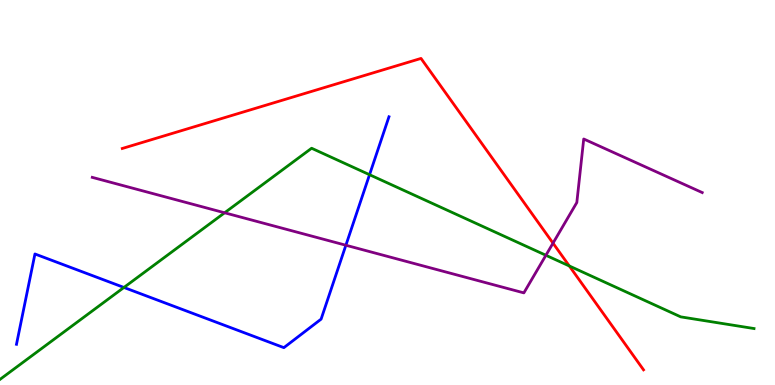[{'lines': ['blue', 'red'], 'intersections': []}, {'lines': ['green', 'red'], 'intersections': [{'x': 7.35, 'y': 3.09}]}, {'lines': ['purple', 'red'], 'intersections': [{'x': 7.14, 'y': 3.68}]}, {'lines': ['blue', 'green'], 'intersections': [{'x': 1.6, 'y': 2.53}, {'x': 4.77, 'y': 5.46}]}, {'lines': ['blue', 'purple'], 'intersections': [{'x': 4.46, 'y': 3.63}]}, {'lines': ['green', 'purple'], 'intersections': [{'x': 2.9, 'y': 4.47}, {'x': 7.04, 'y': 3.37}]}]